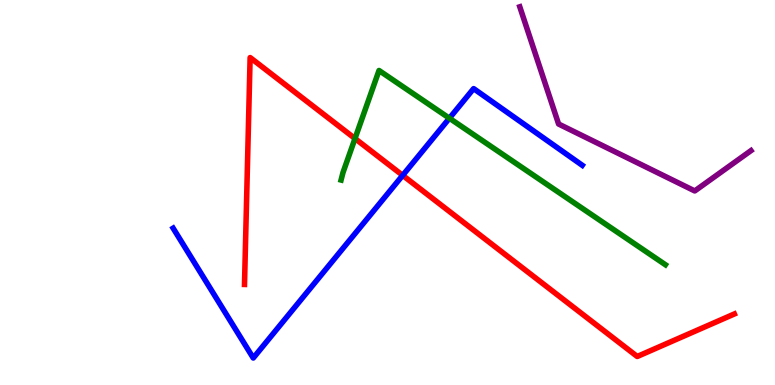[{'lines': ['blue', 'red'], 'intersections': [{'x': 5.2, 'y': 5.45}]}, {'lines': ['green', 'red'], 'intersections': [{'x': 4.58, 'y': 6.4}]}, {'lines': ['purple', 'red'], 'intersections': []}, {'lines': ['blue', 'green'], 'intersections': [{'x': 5.8, 'y': 6.93}]}, {'lines': ['blue', 'purple'], 'intersections': []}, {'lines': ['green', 'purple'], 'intersections': []}]